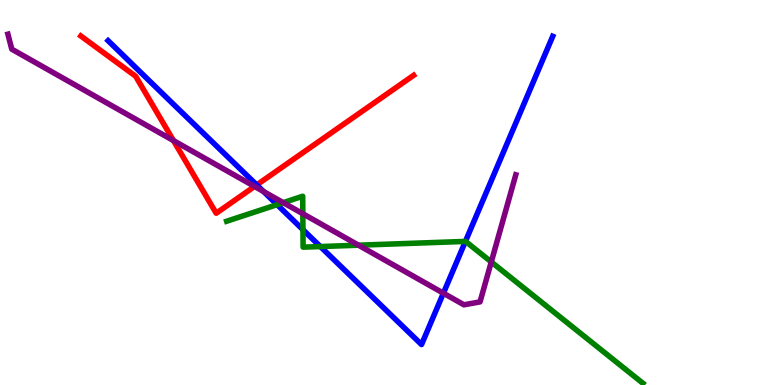[{'lines': ['blue', 'red'], 'intersections': [{'x': 3.31, 'y': 5.2}]}, {'lines': ['green', 'red'], 'intersections': []}, {'lines': ['purple', 'red'], 'intersections': [{'x': 2.24, 'y': 6.35}, {'x': 3.28, 'y': 5.16}]}, {'lines': ['blue', 'green'], 'intersections': [{'x': 3.58, 'y': 4.68}, {'x': 3.91, 'y': 4.03}, {'x': 4.13, 'y': 3.6}, {'x': 6.01, 'y': 3.73}]}, {'lines': ['blue', 'purple'], 'intersections': [{'x': 3.4, 'y': 5.03}, {'x': 5.72, 'y': 2.38}]}, {'lines': ['green', 'purple'], 'intersections': [{'x': 3.65, 'y': 4.74}, {'x': 3.91, 'y': 4.45}, {'x': 4.63, 'y': 3.63}, {'x': 6.34, 'y': 3.2}]}]